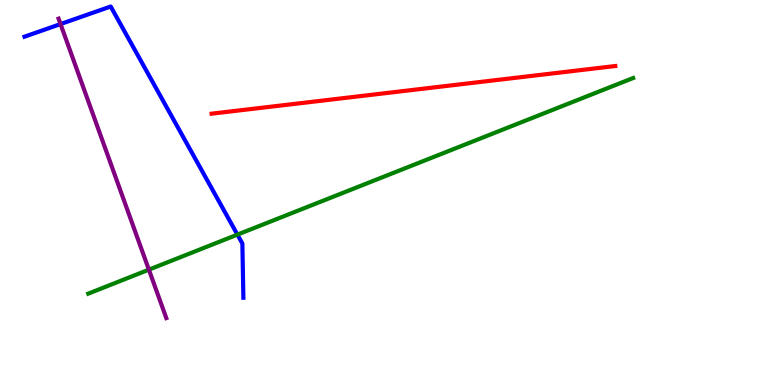[{'lines': ['blue', 'red'], 'intersections': []}, {'lines': ['green', 'red'], 'intersections': []}, {'lines': ['purple', 'red'], 'intersections': []}, {'lines': ['blue', 'green'], 'intersections': [{'x': 3.06, 'y': 3.91}]}, {'lines': ['blue', 'purple'], 'intersections': [{'x': 0.781, 'y': 9.37}]}, {'lines': ['green', 'purple'], 'intersections': [{'x': 1.92, 'y': 3.0}]}]